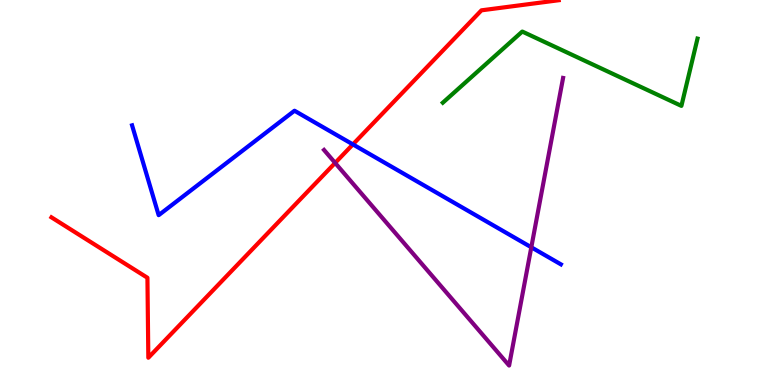[{'lines': ['blue', 'red'], 'intersections': [{'x': 4.55, 'y': 6.25}]}, {'lines': ['green', 'red'], 'intersections': []}, {'lines': ['purple', 'red'], 'intersections': [{'x': 4.32, 'y': 5.77}]}, {'lines': ['blue', 'green'], 'intersections': []}, {'lines': ['blue', 'purple'], 'intersections': [{'x': 6.86, 'y': 3.58}]}, {'lines': ['green', 'purple'], 'intersections': []}]